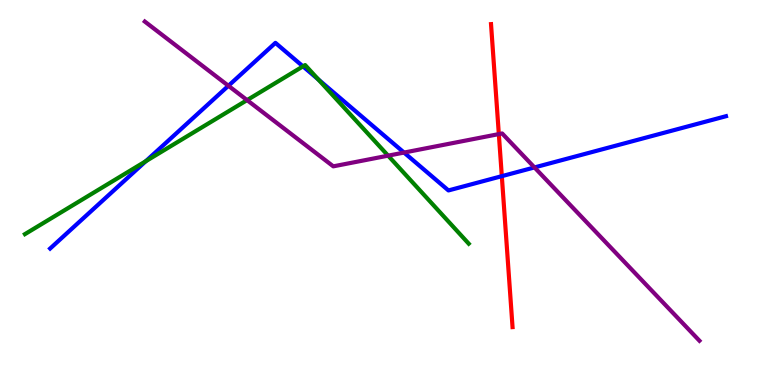[{'lines': ['blue', 'red'], 'intersections': [{'x': 6.48, 'y': 5.42}]}, {'lines': ['green', 'red'], 'intersections': []}, {'lines': ['purple', 'red'], 'intersections': [{'x': 6.44, 'y': 6.52}]}, {'lines': ['blue', 'green'], 'intersections': [{'x': 1.88, 'y': 5.81}, {'x': 3.91, 'y': 8.28}, {'x': 4.11, 'y': 7.94}]}, {'lines': ['blue', 'purple'], 'intersections': [{'x': 2.95, 'y': 7.77}, {'x': 5.21, 'y': 6.04}, {'x': 6.9, 'y': 5.65}]}, {'lines': ['green', 'purple'], 'intersections': [{'x': 3.19, 'y': 7.4}, {'x': 5.01, 'y': 5.96}]}]